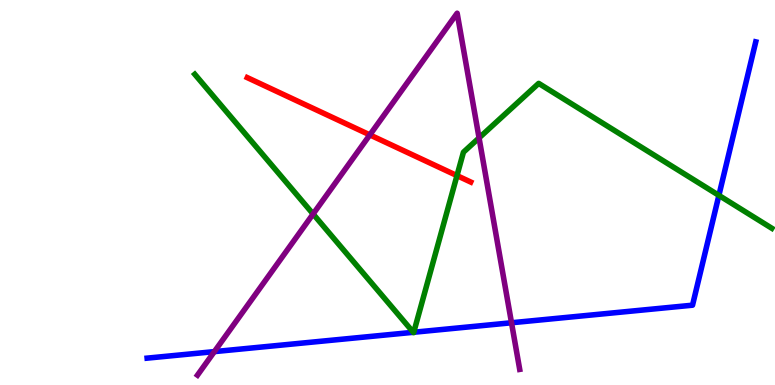[{'lines': ['blue', 'red'], 'intersections': []}, {'lines': ['green', 'red'], 'intersections': [{'x': 5.9, 'y': 5.44}]}, {'lines': ['purple', 'red'], 'intersections': [{'x': 4.77, 'y': 6.5}]}, {'lines': ['blue', 'green'], 'intersections': [{'x': 5.33, 'y': 1.37}, {'x': 5.34, 'y': 1.37}, {'x': 9.28, 'y': 4.93}]}, {'lines': ['blue', 'purple'], 'intersections': [{'x': 2.77, 'y': 0.867}, {'x': 6.6, 'y': 1.62}]}, {'lines': ['green', 'purple'], 'intersections': [{'x': 4.04, 'y': 4.44}, {'x': 6.18, 'y': 6.42}]}]